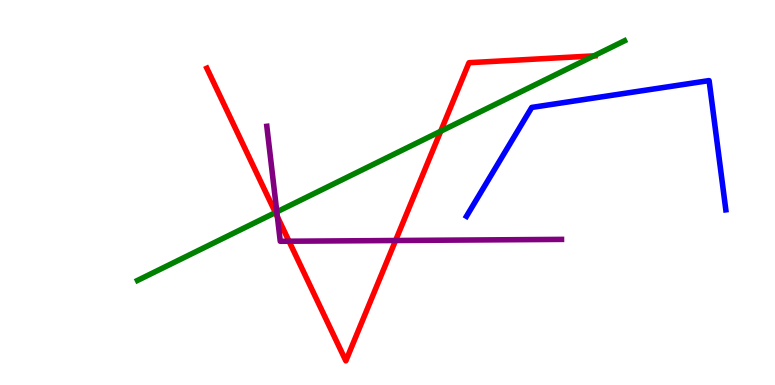[{'lines': ['blue', 'red'], 'intersections': []}, {'lines': ['green', 'red'], 'intersections': [{'x': 3.55, 'y': 4.48}, {'x': 5.69, 'y': 6.59}, {'x': 7.66, 'y': 8.55}]}, {'lines': ['purple', 'red'], 'intersections': [{'x': 3.58, 'y': 4.37}, {'x': 3.73, 'y': 3.73}, {'x': 5.1, 'y': 3.75}]}, {'lines': ['blue', 'green'], 'intersections': []}, {'lines': ['blue', 'purple'], 'intersections': []}, {'lines': ['green', 'purple'], 'intersections': [{'x': 3.57, 'y': 4.5}]}]